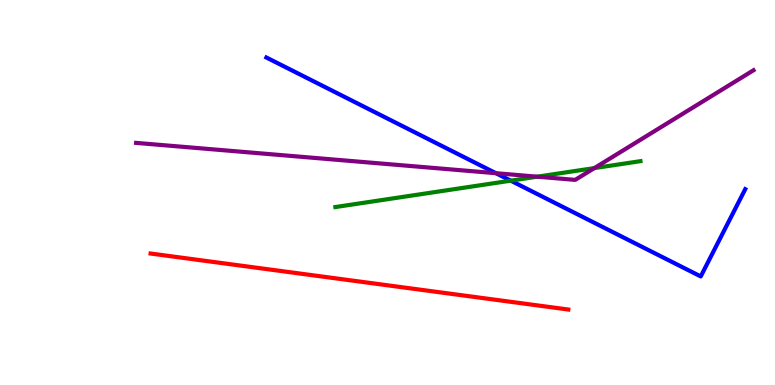[{'lines': ['blue', 'red'], 'intersections': []}, {'lines': ['green', 'red'], 'intersections': []}, {'lines': ['purple', 'red'], 'intersections': []}, {'lines': ['blue', 'green'], 'intersections': [{'x': 6.59, 'y': 5.31}]}, {'lines': ['blue', 'purple'], 'intersections': [{'x': 6.4, 'y': 5.5}]}, {'lines': ['green', 'purple'], 'intersections': [{'x': 6.93, 'y': 5.41}, {'x': 7.67, 'y': 5.63}]}]